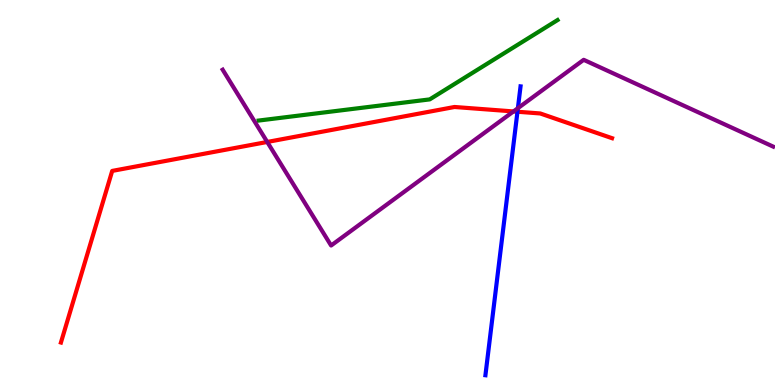[{'lines': ['blue', 'red'], 'intersections': [{'x': 6.68, 'y': 7.1}]}, {'lines': ['green', 'red'], 'intersections': []}, {'lines': ['purple', 'red'], 'intersections': [{'x': 3.45, 'y': 6.31}, {'x': 6.63, 'y': 7.11}]}, {'lines': ['blue', 'green'], 'intersections': []}, {'lines': ['blue', 'purple'], 'intersections': [{'x': 6.68, 'y': 7.19}]}, {'lines': ['green', 'purple'], 'intersections': []}]